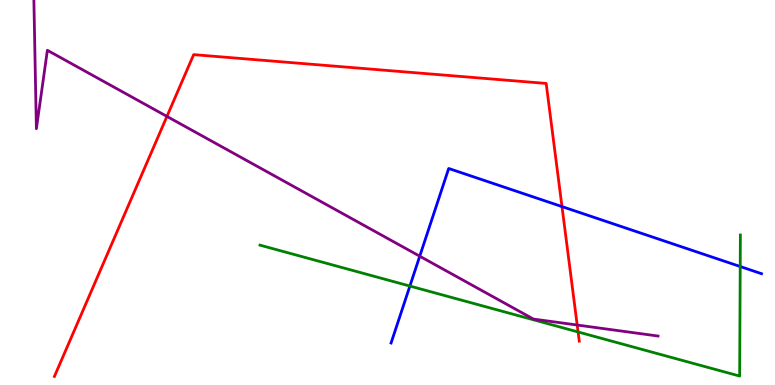[{'lines': ['blue', 'red'], 'intersections': [{'x': 7.25, 'y': 4.63}]}, {'lines': ['green', 'red'], 'intersections': [{'x': 7.46, 'y': 1.38}]}, {'lines': ['purple', 'red'], 'intersections': [{'x': 2.15, 'y': 6.98}, {'x': 7.45, 'y': 1.56}]}, {'lines': ['blue', 'green'], 'intersections': [{'x': 5.29, 'y': 2.57}, {'x': 9.55, 'y': 3.08}]}, {'lines': ['blue', 'purple'], 'intersections': [{'x': 5.42, 'y': 3.35}]}, {'lines': ['green', 'purple'], 'intersections': []}]